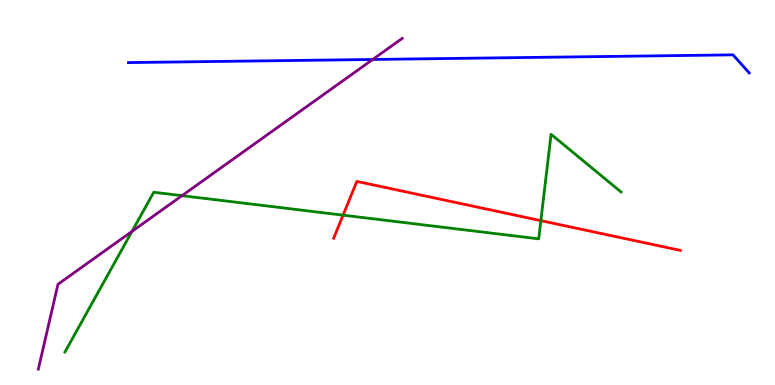[{'lines': ['blue', 'red'], 'intersections': []}, {'lines': ['green', 'red'], 'intersections': [{'x': 4.43, 'y': 4.41}, {'x': 6.98, 'y': 4.27}]}, {'lines': ['purple', 'red'], 'intersections': []}, {'lines': ['blue', 'green'], 'intersections': []}, {'lines': ['blue', 'purple'], 'intersections': [{'x': 4.81, 'y': 8.46}]}, {'lines': ['green', 'purple'], 'intersections': [{'x': 1.7, 'y': 3.99}, {'x': 2.35, 'y': 4.92}]}]